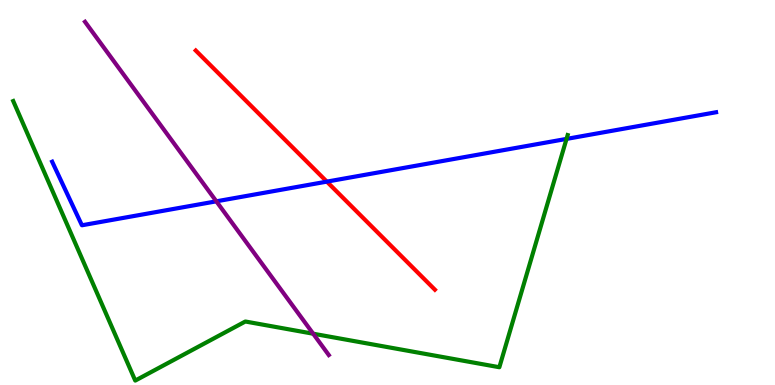[{'lines': ['blue', 'red'], 'intersections': [{'x': 4.22, 'y': 5.28}]}, {'lines': ['green', 'red'], 'intersections': []}, {'lines': ['purple', 'red'], 'intersections': []}, {'lines': ['blue', 'green'], 'intersections': [{'x': 7.31, 'y': 6.39}]}, {'lines': ['blue', 'purple'], 'intersections': [{'x': 2.79, 'y': 4.77}]}, {'lines': ['green', 'purple'], 'intersections': [{'x': 4.04, 'y': 1.33}]}]